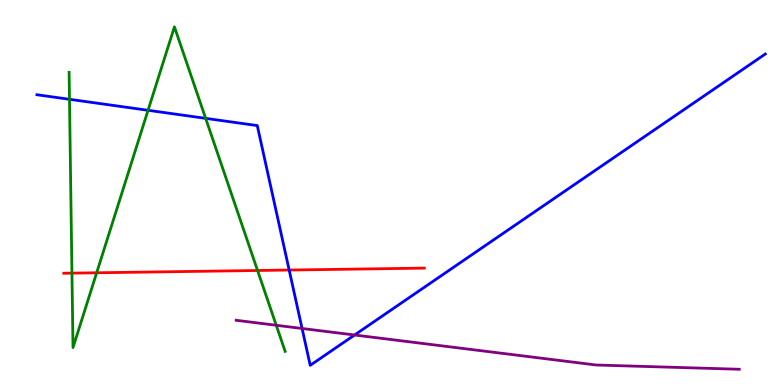[{'lines': ['blue', 'red'], 'intersections': [{'x': 3.73, 'y': 2.99}]}, {'lines': ['green', 'red'], 'intersections': [{'x': 0.928, 'y': 2.91}, {'x': 1.25, 'y': 2.91}, {'x': 3.32, 'y': 2.97}]}, {'lines': ['purple', 'red'], 'intersections': []}, {'lines': ['blue', 'green'], 'intersections': [{'x': 0.897, 'y': 7.42}, {'x': 1.91, 'y': 7.14}, {'x': 2.65, 'y': 6.93}]}, {'lines': ['blue', 'purple'], 'intersections': [{'x': 3.9, 'y': 1.47}, {'x': 4.58, 'y': 1.3}]}, {'lines': ['green', 'purple'], 'intersections': [{'x': 3.56, 'y': 1.55}]}]